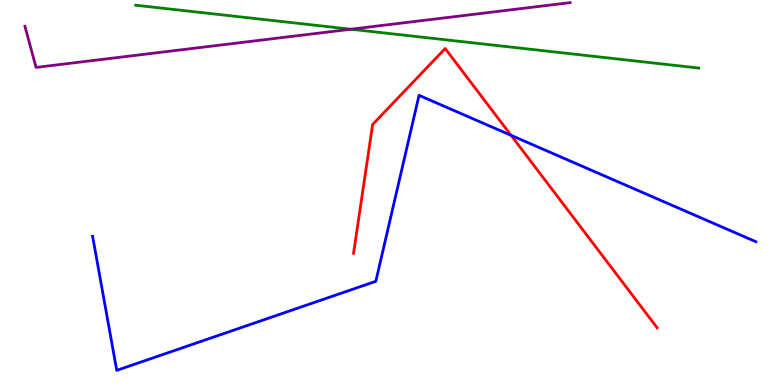[{'lines': ['blue', 'red'], 'intersections': [{'x': 6.59, 'y': 6.48}]}, {'lines': ['green', 'red'], 'intersections': []}, {'lines': ['purple', 'red'], 'intersections': []}, {'lines': ['blue', 'green'], 'intersections': []}, {'lines': ['blue', 'purple'], 'intersections': []}, {'lines': ['green', 'purple'], 'intersections': [{'x': 4.53, 'y': 9.24}]}]